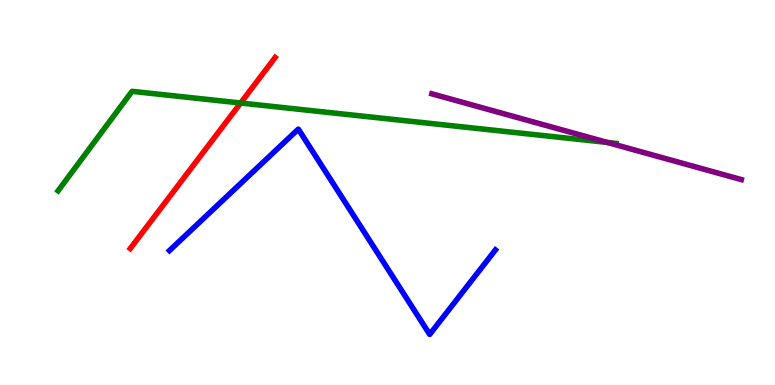[{'lines': ['blue', 'red'], 'intersections': []}, {'lines': ['green', 'red'], 'intersections': [{'x': 3.11, 'y': 7.32}]}, {'lines': ['purple', 'red'], 'intersections': []}, {'lines': ['blue', 'green'], 'intersections': []}, {'lines': ['blue', 'purple'], 'intersections': []}, {'lines': ['green', 'purple'], 'intersections': [{'x': 7.84, 'y': 6.3}]}]